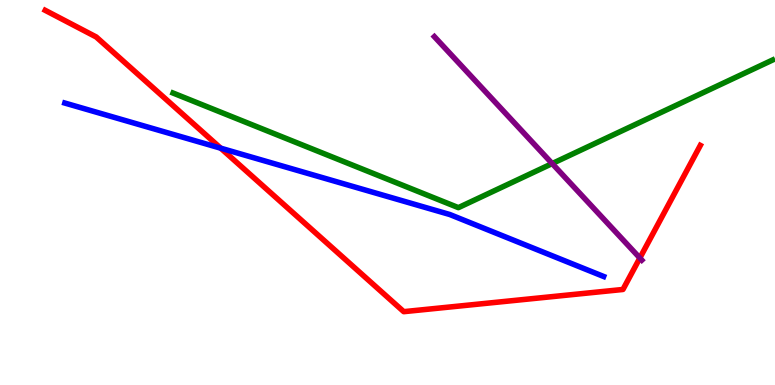[{'lines': ['blue', 'red'], 'intersections': [{'x': 2.85, 'y': 6.15}]}, {'lines': ['green', 'red'], 'intersections': []}, {'lines': ['purple', 'red'], 'intersections': [{'x': 8.26, 'y': 3.3}]}, {'lines': ['blue', 'green'], 'intersections': []}, {'lines': ['blue', 'purple'], 'intersections': []}, {'lines': ['green', 'purple'], 'intersections': [{'x': 7.12, 'y': 5.75}]}]